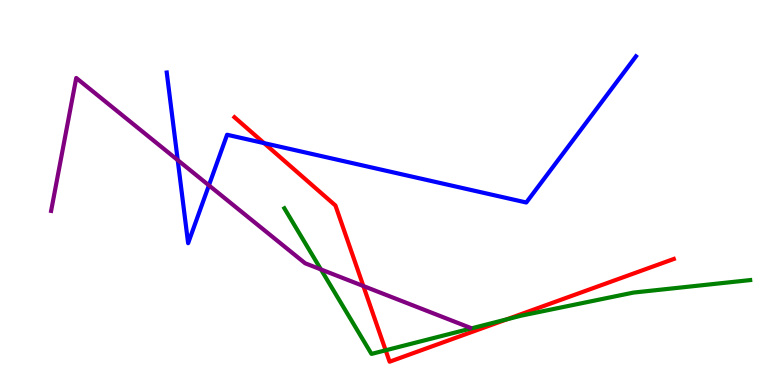[{'lines': ['blue', 'red'], 'intersections': [{'x': 3.41, 'y': 6.28}]}, {'lines': ['green', 'red'], 'intersections': [{'x': 4.98, 'y': 0.901}, {'x': 6.54, 'y': 1.71}]}, {'lines': ['purple', 'red'], 'intersections': [{'x': 4.69, 'y': 2.57}]}, {'lines': ['blue', 'green'], 'intersections': []}, {'lines': ['blue', 'purple'], 'intersections': [{'x': 2.29, 'y': 5.84}, {'x': 2.7, 'y': 5.19}]}, {'lines': ['green', 'purple'], 'intersections': [{'x': 4.14, 'y': 3.0}]}]